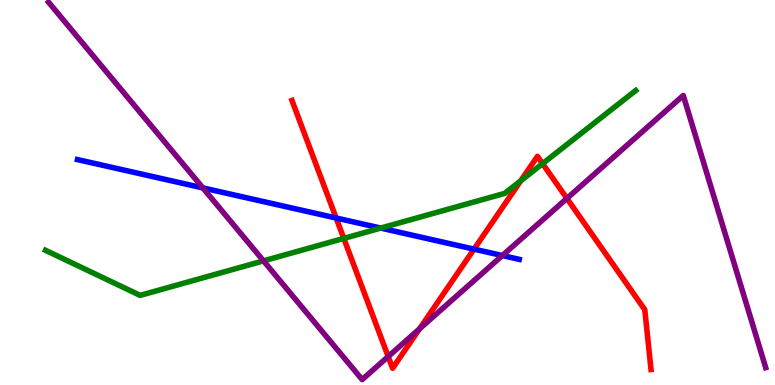[{'lines': ['blue', 'red'], 'intersections': [{'x': 4.34, 'y': 4.34}, {'x': 6.12, 'y': 3.53}]}, {'lines': ['green', 'red'], 'intersections': [{'x': 4.44, 'y': 3.81}, {'x': 6.72, 'y': 5.3}, {'x': 7.0, 'y': 5.75}]}, {'lines': ['purple', 'red'], 'intersections': [{'x': 5.01, 'y': 0.739}, {'x': 5.41, 'y': 1.46}, {'x': 7.31, 'y': 4.85}]}, {'lines': ['blue', 'green'], 'intersections': [{'x': 4.91, 'y': 4.08}]}, {'lines': ['blue', 'purple'], 'intersections': [{'x': 2.62, 'y': 5.12}, {'x': 6.48, 'y': 3.36}]}, {'lines': ['green', 'purple'], 'intersections': [{'x': 3.4, 'y': 3.22}]}]